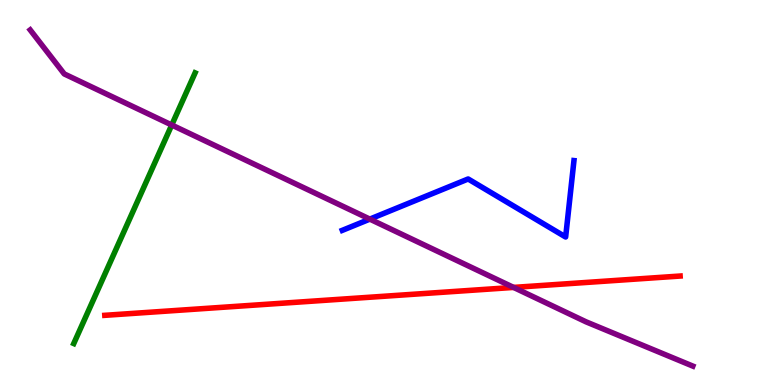[{'lines': ['blue', 'red'], 'intersections': []}, {'lines': ['green', 'red'], 'intersections': []}, {'lines': ['purple', 'red'], 'intersections': [{'x': 6.63, 'y': 2.53}]}, {'lines': ['blue', 'green'], 'intersections': []}, {'lines': ['blue', 'purple'], 'intersections': [{'x': 4.77, 'y': 4.31}]}, {'lines': ['green', 'purple'], 'intersections': [{'x': 2.22, 'y': 6.75}]}]